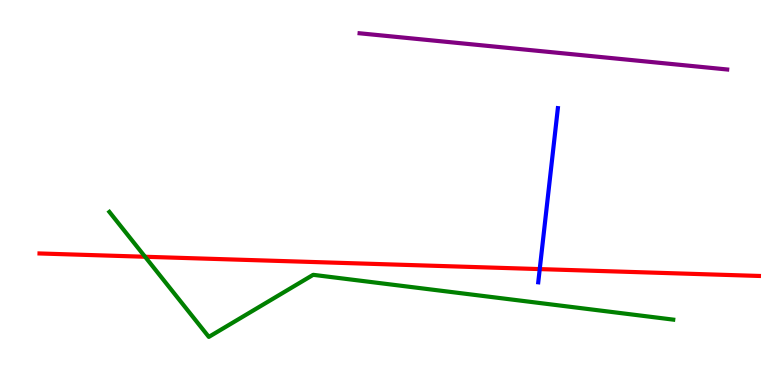[{'lines': ['blue', 'red'], 'intersections': [{'x': 6.96, 'y': 3.01}]}, {'lines': ['green', 'red'], 'intersections': [{'x': 1.87, 'y': 3.33}]}, {'lines': ['purple', 'red'], 'intersections': []}, {'lines': ['blue', 'green'], 'intersections': []}, {'lines': ['blue', 'purple'], 'intersections': []}, {'lines': ['green', 'purple'], 'intersections': []}]